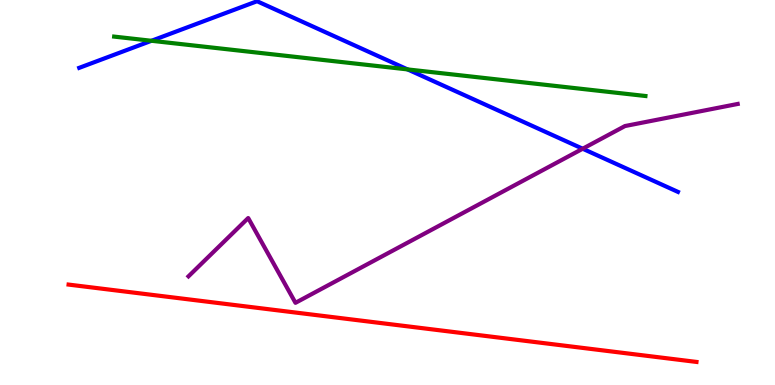[{'lines': ['blue', 'red'], 'intersections': []}, {'lines': ['green', 'red'], 'intersections': []}, {'lines': ['purple', 'red'], 'intersections': []}, {'lines': ['blue', 'green'], 'intersections': [{'x': 1.95, 'y': 8.94}, {'x': 5.26, 'y': 8.2}]}, {'lines': ['blue', 'purple'], 'intersections': [{'x': 7.52, 'y': 6.14}]}, {'lines': ['green', 'purple'], 'intersections': []}]